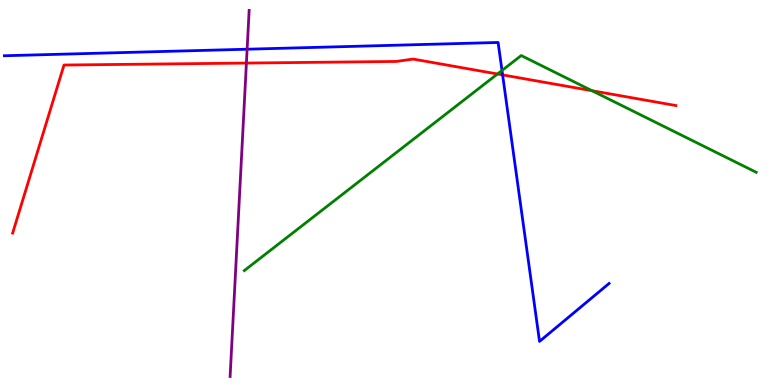[{'lines': ['blue', 'red'], 'intersections': [{'x': 6.49, 'y': 8.05}]}, {'lines': ['green', 'red'], 'intersections': [{'x': 6.42, 'y': 8.08}, {'x': 7.64, 'y': 7.64}]}, {'lines': ['purple', 'red'], 'intersections': [{'x': 3.18, 'y': 8.36}]}, {'lines': ['blue', 'green'], 'intersections': [{'x': 6.48, 'y': 8.17}]}, {'lines': ['blue', 'purple'], 'intersections': [{'x': 3.19, 'y': 8.72}]}, {'lines': ['green', 'purple'], 'intersections': []}]